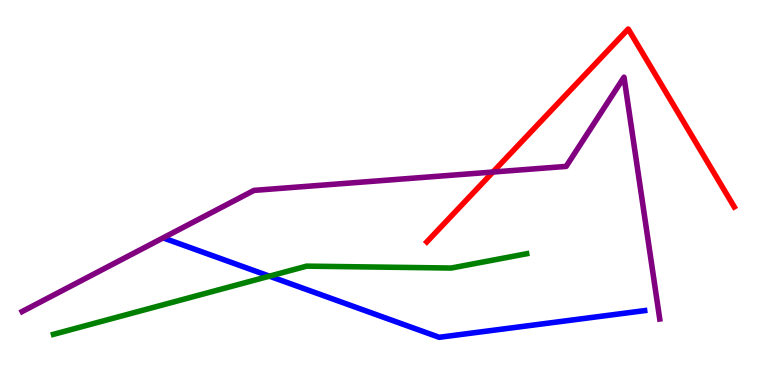[{'lines': ['blue', 'red'], 'intersections': []}, {'lines': ['green', 'red'], 'intersections': []}, {'lines': ['purple', 'red'], 'intersections': [{'x': 6.36, 'y': 5.53}]}, {'lines': ['blue', 'green'], 'intersections': [{'x': 3.48, 'y': 2.83}]}, {'lines': ['blue', 'purple'], 'intersections': []}, {'lines': ['green', 'purple'], 'intersections': []}]